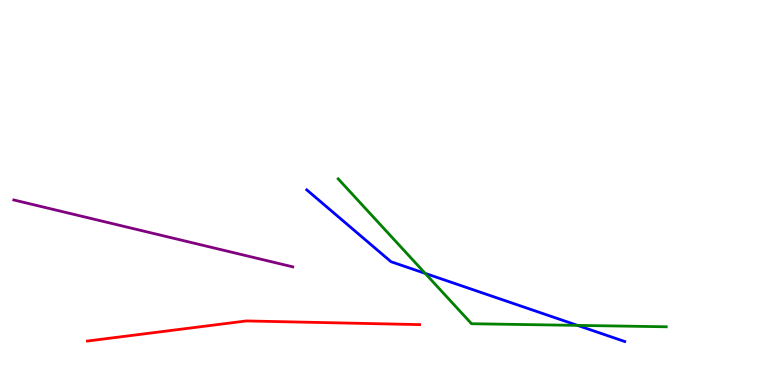[{'lines': ['blue', 'red'], 'intersections': []}, {'lines': ['green', 'red'], 'intersections': []}, {'lines': ['purple', 'red'], 'intersections': []}, {'lines': ['blue', 'green'], 'intersections': [{'x': 5.49, 'y': 2.9}, {'x': 7.45, 'y': 1.55}]}, {'lines': ['blue', 'purple'], 'intersections': []}, {'lines': ['green', 'purple'], 'intersections': []}]